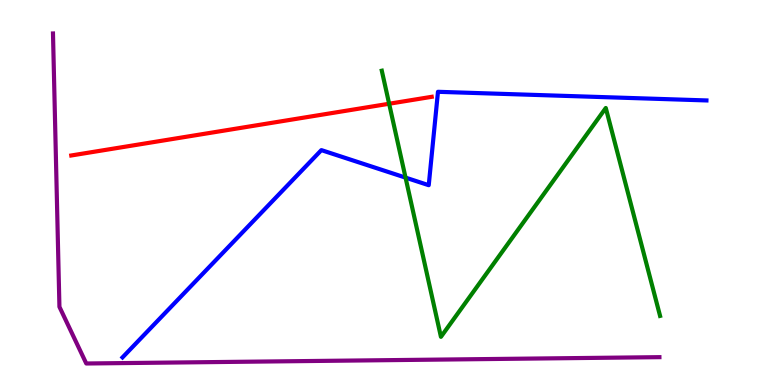[{'lines': ['blue', 'red'], 'intersections': []}, {'lines': ['green', 'red'], 'intersections': [{'x': 5.02, 'y': 7.31}]}, {'lines': ['purple', 'red'], 'intersections': []}, {'lines': ['blue', 'green'], 'intersections': [{'x': 5.23, 'y': 5.39}]}, {'lines': ['blue', 'purple'], 'intersections': []}, {'lines': ['green', 'purple'], 'intersections': []}]